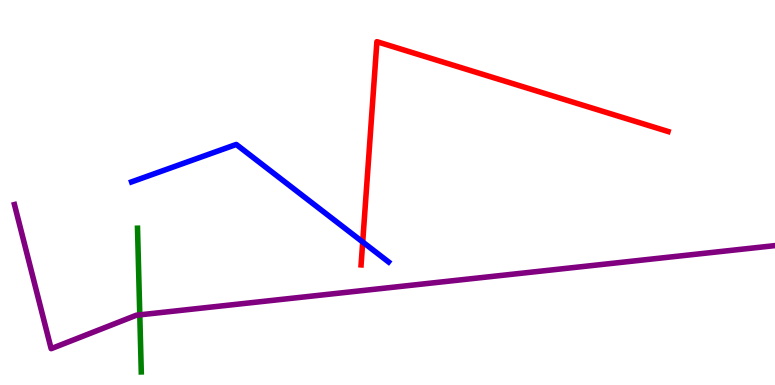[{'lines': ['blue', 'red'], 'intersections': [{'x': 4.68, 'y': 3.71}]}, {'lines': ['green', 'red'], 'intersections': []}, {'lines': ['purple', 'red'], 'intersections': []}, {'lines': ['blue', 'green'], 'intersections': []}, {'lines': ['blue', 'purple'], 'intersections': []}, {'lines': ['green', 'purple'], 'intersections': [{'x': 1.8, 'y': 1.82}]}]